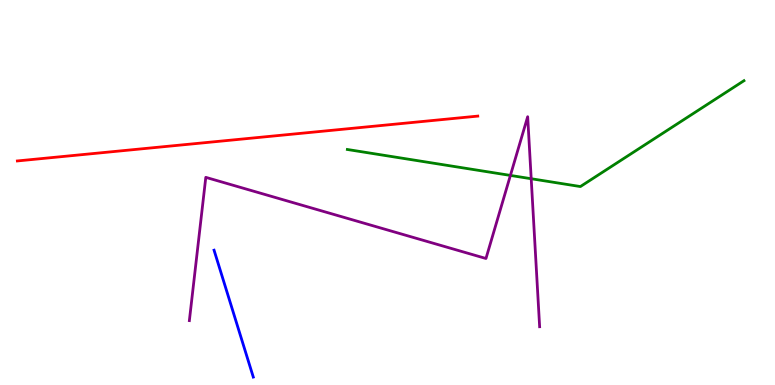[{'lines': ['blue', 'red'], 'intersections': []}, {'lines': ['green', 'red'], 'intersections': []}, {'lines': ['purple', 'red'], 'intersections': []}, {'lines': ['blue', 'green'], 'intersections': []}, {'lines': ['blue', 'purple'], 'intersections': []}, {'lines': ['green', 'purple'], 'intersections': [{'x': 6.59, 'y': 5.44}, {'x': 6.85, 'y': 5.36}]}]